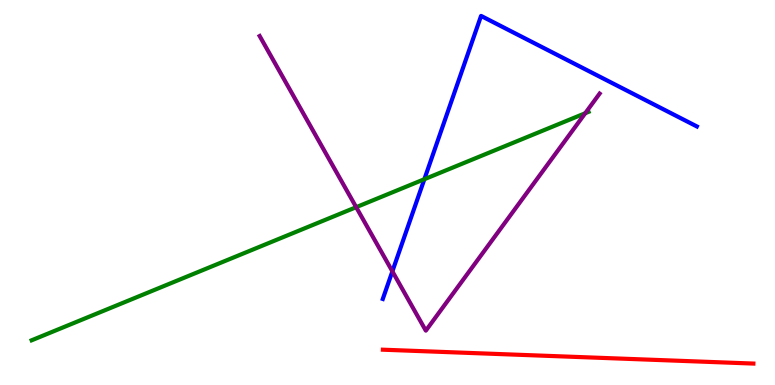[{'lines': ['blue', 'red'], 'intersections': []}, {'lines': ['green', 'red'], 'intersections': []}, {'lines': ['purple', 'red'], 'intersections': []}, {'lines': ['blue', 'green'], 'intersections': [{'x': 5.48, 'y': 5.34}]}, {'lines': ['blue', 'purple'], 'intersections': [{'x': 5.06, 'y': 2.95}]}, {'lines': ['green', 'purple'], 'intersections': [{'x': 4.6, 'y': 4.62}, {'x': 7.55, 'y': 7.06}]}]